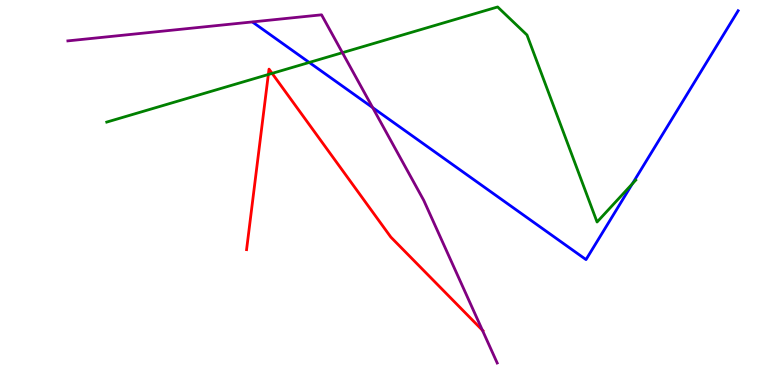[{'lines': ['blue', 'red'], 'intersections': []}, {'lines': ['green', 'red'], 'intersections': [{'x': 3.46, 'y': 8.07}, {'x': 3.51, 'y': 8.09}]}, {'lines': ['purple', 'red'], 'intersections': [{'x': 6.22, 'y': 1.42}]}, {'lines': ['blue', 'green'], 'intersections': [{'x': 3.99, 'y': 8.38}, {'x': 8.16, 'y': 5.23}]}, {'lines': ['blue', 'purple'], 'intersections': [{'x': 4.81, 'y': 7.2}]}, {'lines': ['green', 'purple'], 'intersections': [{'x': 4.42, 'y': 8.63}]}]